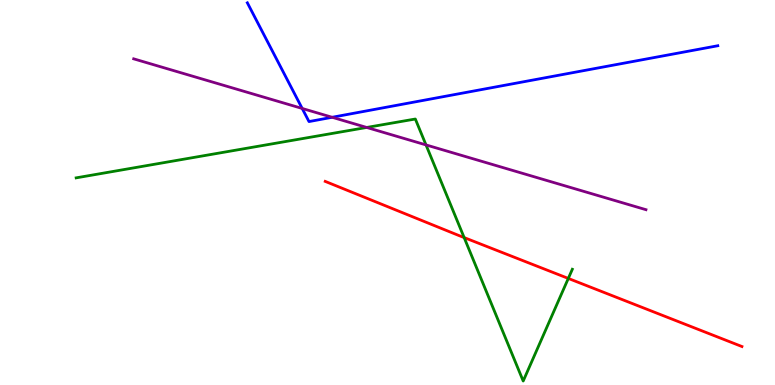[{'lines': ['blue', 'red'], 'intersections': []}, {'lines': ['green', 'red'], 'intersections': [{'x': 5.99, 'y': 3.83}, {'x': 7.33, 'y': 2.77}]}, {'lines': ['purple', 'red'], 'intersections': []}, {'lines': ['blue', 'green'], 'intersections': []}, {'lines': ['blue', 'purple'], 'intersections': [{'x': 3.9, 'y': 7.18}, {'x': 4.29, 'y': 6.95}]}, {'lines': ['green', 'purple'], 'intersections': [{'x': 4.73, 'y': 6.69}, {'x': 5.5, 'y': 6.24}]}]